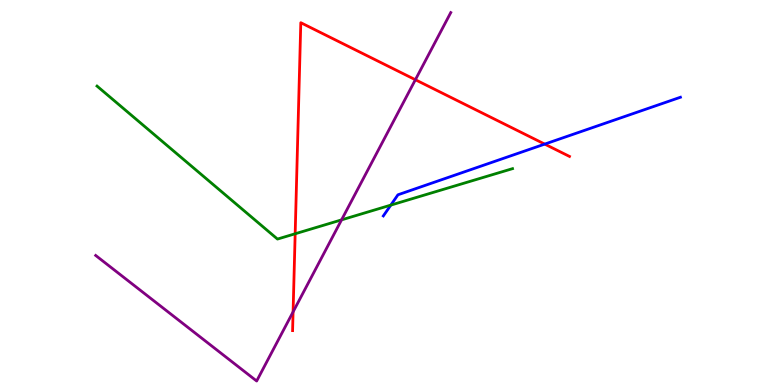[{'lines': ['blue', 'red'], 'intersections': [{'x': 7.03, 'y': 6.26}]}, {'lines': ['green', 'red'], 'intersections': [{'x': 3.81, 'y': 3.93}]}, {'lines': ['purple', 'red'], 'intersections': [{'x': 3.78, 'y': 1.9}, {'x': 5.36, 'y': 7.93}]}, {'lines': ['blue', 'green'], 'intersections': [{'x': 5.04, 'y': 4.67}]}, {'lines': ['blue', 'purple'], 'intersections': []}, {'lines': ['green', 'purple'], 'intersections': [{'x': 4.41, 'y': 4.29}]}]